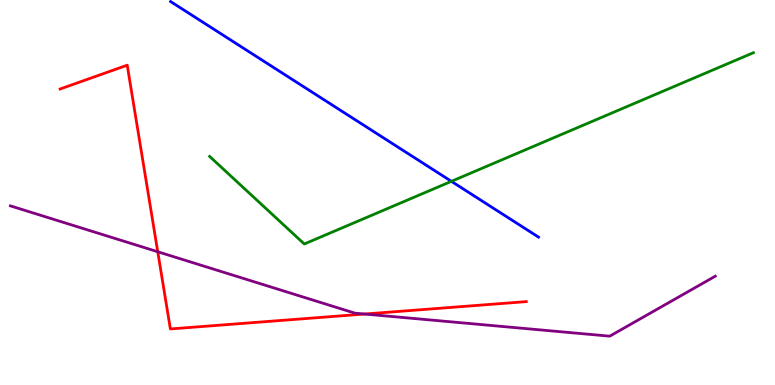[{'lines': ['blue', 'red'], 'intersections': []}, {'lines': ['green', 'red'], 'intersections': []}, {'lines': ['purple', 'red'], 'intersections': [{'x': 2.04, 'y': 3.46}, {'x': 4.7, 'y': 1.84}]}, {'lines': ['blue', 'green'], 'intersections': [{'x': 5.82, 'y': 5.29}]}, {'lines': ['blue', 'purple'], 'intersections': []}, {'lines': ['green', 'purple'], 'intersections': []}]